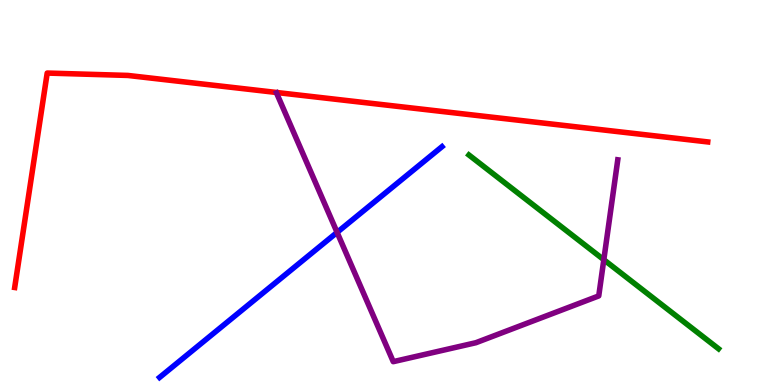[{'lines': ['blue', 'red'], 'intersections': []}, {'lines': ['green', 'red'], 'intersections': []}, {'lines': ['purple', 'red'], 'intersections': []}, {'lines': ['blue', 'green'], 'intersections': []}, {'lines': ['blue', 'purple'], 'intersections': [{'x': 4.35, 'y': 3.96}]}, {'lines': ['green', 'purple'], 'intersections': [{'x': 7.79, 'y': 3.25}]}]